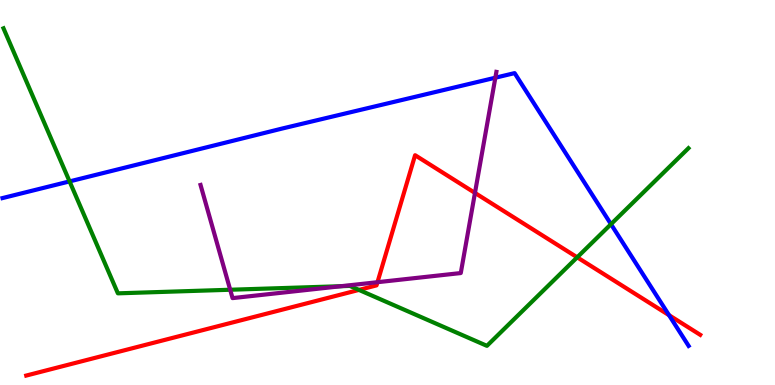[{'lines': ['blue', 'red'], 'intersections': [{'x': 8.63, 'y': 1.81}]}, {'lines': ['green', 'red'], 'intersections': [{'x': 4.63, 'y': 2.47}, {'x': 7.45, 'y': 3.32}]}, {'lines': ['purple', 'red'], 'intersections': [{'x': 4.87, 'y': 2.67}, {'x': 6.13, 'y': 4.99}]}, {'lines': ['blue', 'green'], 'intersections': [{'x': 0.898, 'y': 5.29}, {'x': 7.88, 'y': 4.18}]}, {'lines': ['blue', 'purple'], 'intersections': [{'x': 6.39, 'y': 7.98}]}, {'lines': ['green', 'purple'], 'intersections': [{'x': 2.97, 'y': 2.47}, {'x': 4.4, 'y': 2.57}]}]